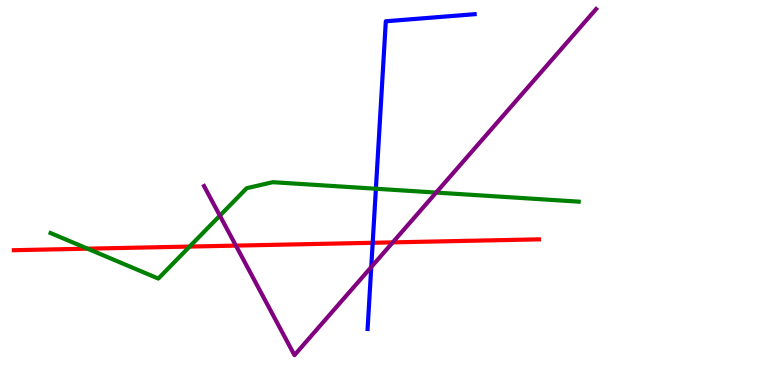[{'lines': ['blue', 'red'], 'intersections': [{'x': 4.81, 'y': 3.69}]}, {'lines': ['green', 'red'], 'intersections': [{'x': 1.13, 'y': 3.54}, {'x': 2.45, 'y': 3.6}]}, {'lines': ['purple', 'red'], 'intersections': [{'x': 3.04, 'y': 3.62}, {'x': 5.07, 'y': 3.7}]}, {'lines': ['blue', 'green'], 'intersections': [{'x': 4.85, 'y': 5.1}]}, {'lines': ['blue', 'purple'], 'intersections': [{'x': 4.79, 'y': 3.06}]}, {'lines': ['green', 'purple'], 'intersections': [{'x': 2.84, 'y': 4.4}, {'x': 5.63, 'y': 5.0}]}]